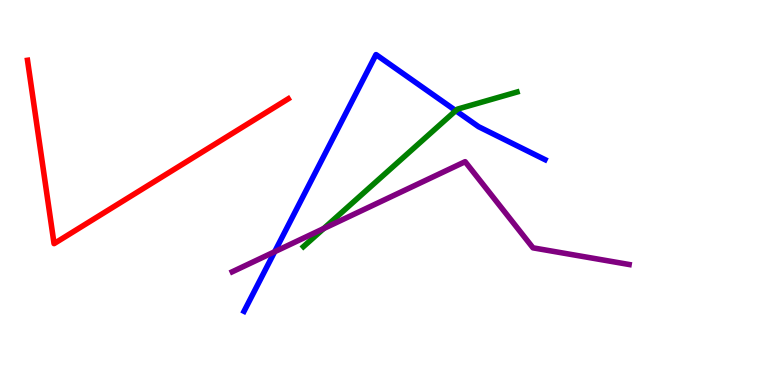[{'lines': ['blue', 'red'], 'intersections': []}, {'lines': ['green', 'red'], 'intersections': []}, {'lines': ['purple', 'red'], 'intersections': []}, {'lines': ['blue', 'green'], 'intersections': [{'x': 5.88, 'y': 7.13}]}, {'lines': ['blue', 'purple'], 'intersections': [{'x': 3.54, 'y': 3.46}]}, {'lines': ['green', 'purple'], 'intersections': [{'x': 4.18, 'y': 4.06}]}]